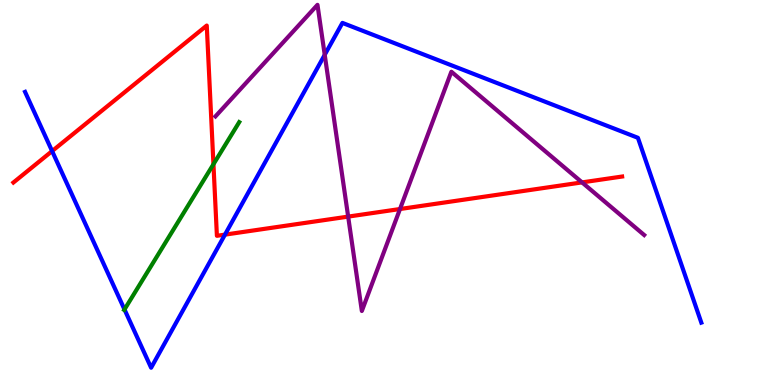[{'lines': ['blue', 'red'], 'intersections': [{'x': 0.672, 'y': 6.08}, {'x': 2.9, 'y': 3.91}]}, {'lines': ['green', 'red'], 'intersections': [{'x': 2.75, 'y': 5.73}]}, {'lines': ['purple', 'red'], 'intersections': [{'x': 4.49, 'y': 4.37}, {'x': 5.16, 'y': 4.57}, {'x': 7.51, 'y': 5.26}]}, {'lines': ['blue', 'green'], 'intersections': [{'x': 1.61, 'y': 1.96}]}, {'lines': ['blue', 'purple'], 'intersections': [{'x': 4.19, 'y': 8.58}]}, {'lines': ['green', 'purple'], 'intersections': []}]